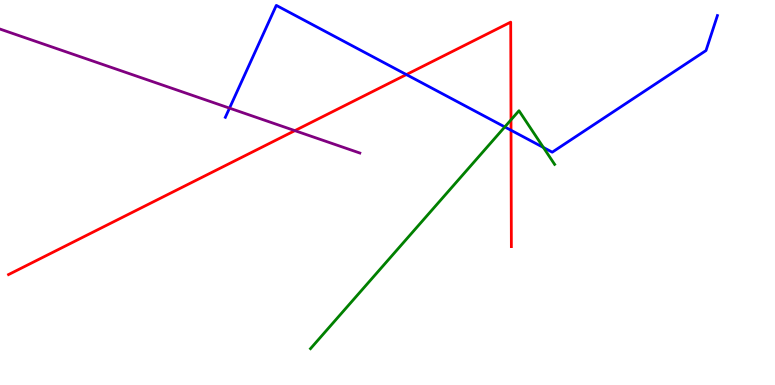[{'lines': ['blue', 'red'], 'intersections': [{'x': 5.24, 'y': 8.06}, {'x': 6.59, 'y': 6.62}]}, {'lines': ['green', 'red'], 'intersections': [{'x': 6.59, 'y': 6.89}]}, {'lines': ['purple', 'red'], 'intersections': [{'x': 3.8, 'y': 6.61}]}, {'lines': ['blue', 'green'], 'intersections': [{'x': 6.51, 'y': 6.7}, {'x': 7.01, 'y': 6.17}]}, {'lines': ['blue', 'purple'], 'intersections': [{'x': 2.96, 'y': 7.19}]}, {'lines': ['green', 'purple'], 'intersections': []}]